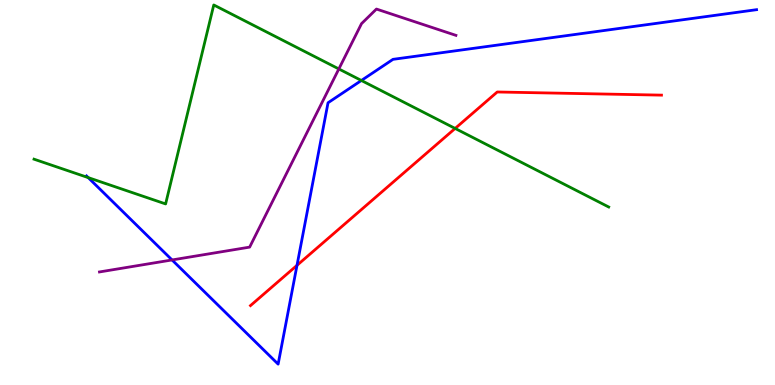[{'lines': ['blue', 'red'], 'intersections': [{'x': 3.83, 'y': 3.11}]}, {'lines': ['green', 'red'], 'intersections': [{'x': 5.87, 'y': 6.66}]}, {'lines': ['purple', 'red'], 'intersections': []}, {'lines': ['blue', 'green'], 'intersections': [{'x': 1.14, 'y': 5.39}, {'x': 4.66, 'y': 7.91}]}, {'lines': ['blue', 'purple'], 'intersections': [{'x': 2.22, 'y': 3.25}]}, {'lines': ['green', 'purple'], 'intersections': [{'x': 4.37, 'y': 8.21}]}]